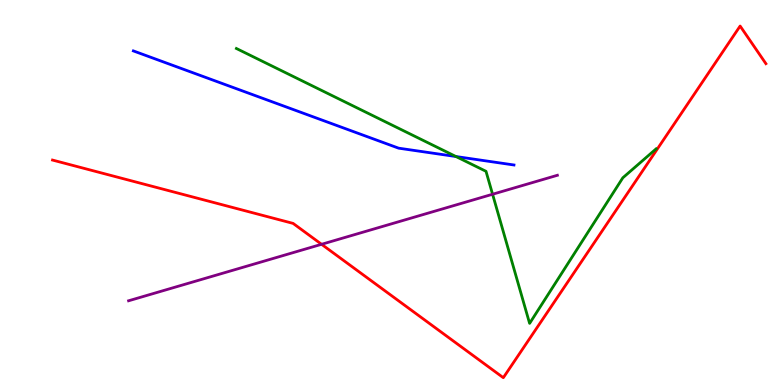[{'lines': ['blue', 'red'], 'intersections': []}, {'lines': ['green', 'red'], 'intersections': []}, {'lines': ['purple', 'red'], 'intersections': [{'x': 4.15, 'y': 3.65}]}, {'lines': ['blue', 'green'], 'intersections': [{'x': 5.88, 'y': 5.93}]}, {'lines': ['blue', 'purple'], 'intersections': []}, {'lines': ['green', 'purple'], 'intersections': [{'x': 6.36, 'y': 4.95}]}]